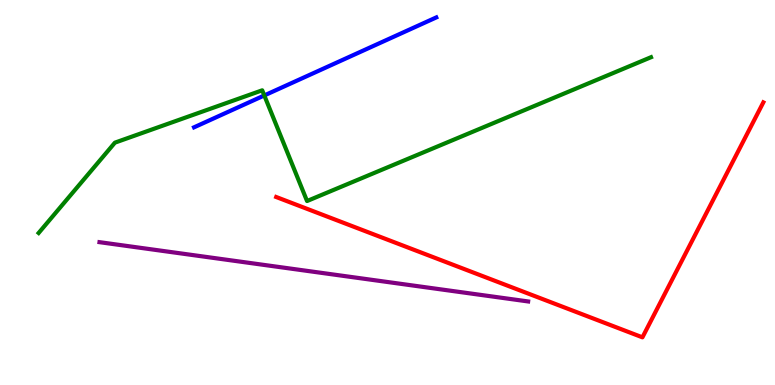[{'lines': ['blue', 'red'], 'intersections': []}, {'lines': ['green', 'red'], 'intersections': []}, {'lines': ['purple', 'red'], 'intersections': []}, {'lines': ['blue', 'green'], 'intersections': [{'x': 3.41, 'y': 7.52}]}, {'lines': ['blue', 'purple'], 'intersections': []}, {'lines': ['green', 'purple'], 'intersections': []}]